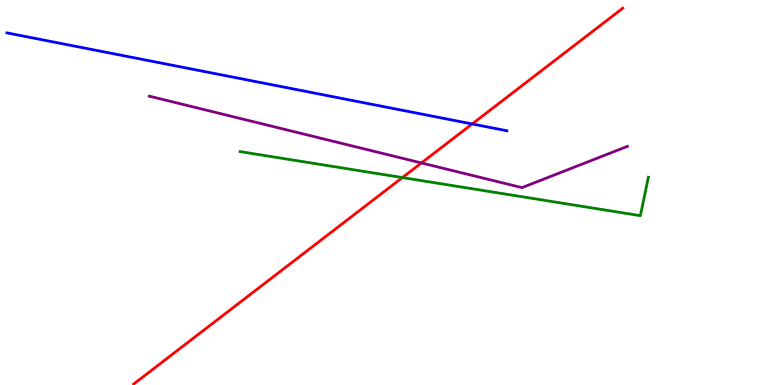[{'lines': ['blue', 'red'], 'intersections': [{'x': 6.09, 'y': 6.78}]}, {'lines': ['green', 'red'], 'intersections': [{'x': 5.19, 'y': 5.39}]}, {'lines': ['purple', 'red'], 'intersections': [{'x': 5.44, 'y': 5.77}]}, {'lines': ['blue', 'green'], 'intersections': []}, {'lines': ['blue', 'purple'], 'intersections': []}, {'lines': ['green', 'purple'], 'intersections': []}]